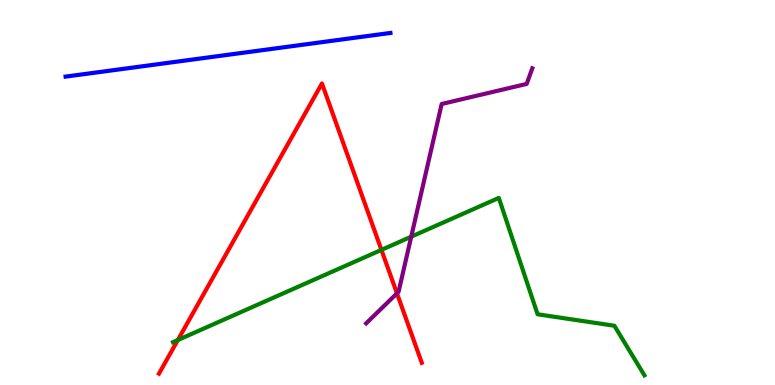[{'lines': ['blue', 'red'], 'intersections': []}, {'lines': ['green', 'red'], 'intersections': [{'x': 2.29, 'y': 1.17}, {'x': 4.92, 'y': 3.51}]}, {'lines': ['purple', 'red'], 'intersections': [{'x': 5.12, 'y': 2.38}]}, {'lines': ['blue', 'green'], 'intersections': []}, {'lines': ['blue', 'purple'], 'intersections': []}, {'lines': ['green', 'purple'], 'intersections': [{'x': 5.31, 'y': 3.85}]}]